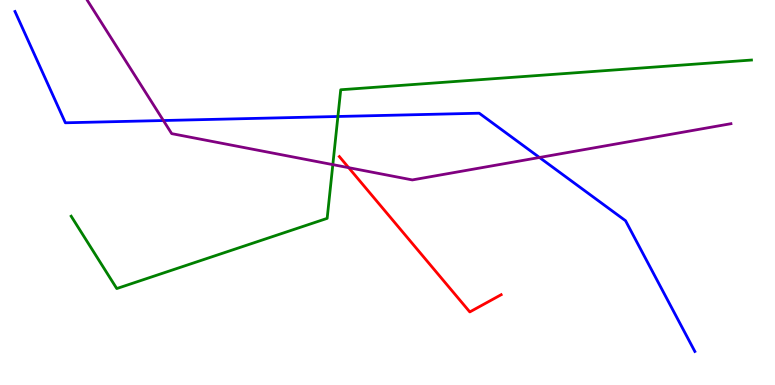[{'lines': ['blue', 'red'], 'intersections': []}, {'lines': ['green', 'red'], 'intersections': []}, {'lines': ['purple', 'red'], 'intersections': [{'x': 4.5, 'y': 5.64}]}, {'lines': ['blue', 'green'], 'intersections': [{'x': 4.36, 'y': 6.97}]}, {'lines': ['blue', 'purple'], 'intersections': [{'x': 2.11, 'y': 6.87}, {'x': 6.96, 'y': 5.91}]}, {'lines': ['green', 'purple'], 'intersections': [{'x': 4.29, 'y': 5.72}]}]